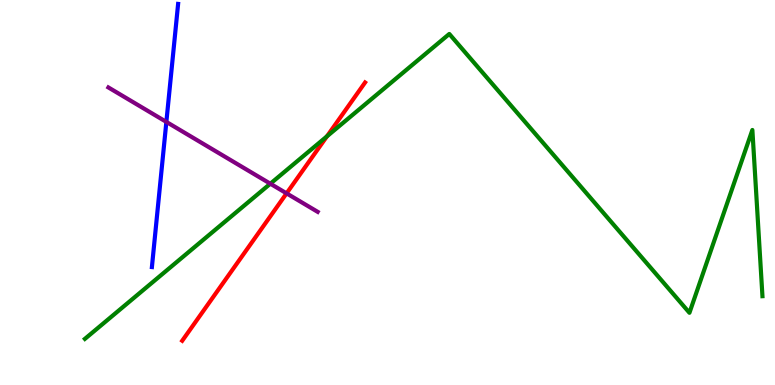[{'lines': ['blue', 'red'], 'intersections': []}, {'lines': ['green', 'red'], 'intersections': [{'x': 4.22, 'y': 6.46}]}, {'lines': ['purple', 'red'], 'intersections': [{'x': 3.7, 'y': 4.98}]}, {'lines': ['blue', 'green'], 'intersections': []}, {'lines': ['blue', 'purple'], 'intersections': [{'x': 2.15, 'y': 6.83}]}, {'lines': ['green', 'purple'], 'intersections': [{'x': 3.49, 'y': 5.23}]}]